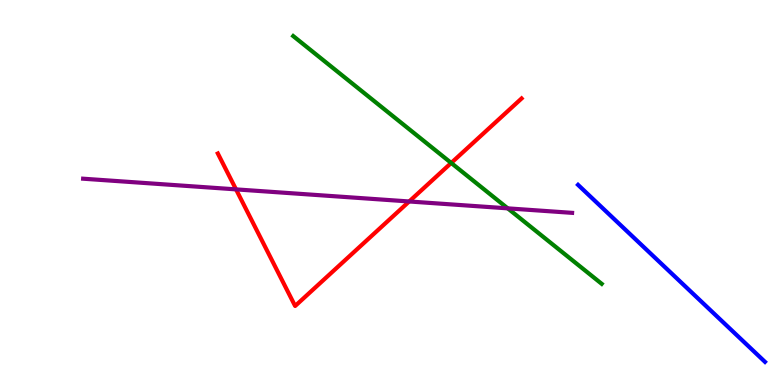[{'lines': ['blue', 'red'], 'intersections': []}, {'lines': ['green', 'red'], 'intersections': [{'x': 5.82, 'y': 5.77}]}, {'lines': ['purple', 'red'], 'intersections': [{'x': 3.05, 'y': 5.08}, {'x': 5.28, 'y': 4.77}]}, {'lines': ['blue', 'green'], 'intersections': []}, {'lines': ['blue', 'purple'], 'intersections': []}, {'lines': ['green', 'purple'], 'intersections': [{'x': 6.55, 'y': 4.59}]}]